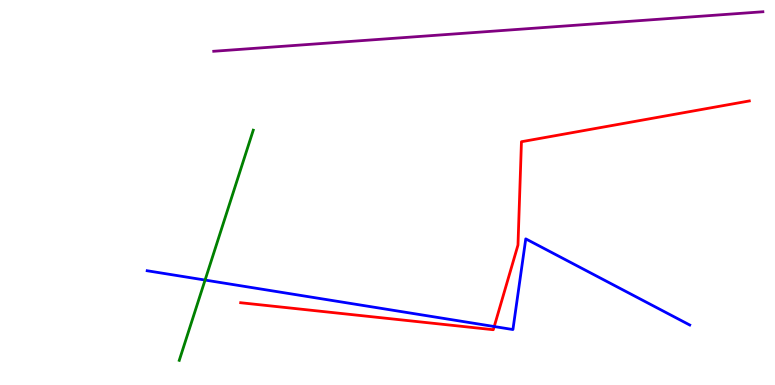[{'lines': ['blue', 'red'], 'intersections': [{'x': 6.38, 'y': 1.52}]}, {'lines': ['green', 'red'], 'intersections': []}, {'lines': ['purple', 'red'], 'intersections': []}, {'lines': ['blue', 'green'], 'intersections': [{'x': 2.65, 'y': 2.73}]}, {'lines': ['blue', 'purple'], 'intersections': []}, {'lines': ['green', 'purple'], 'intersections': []}]